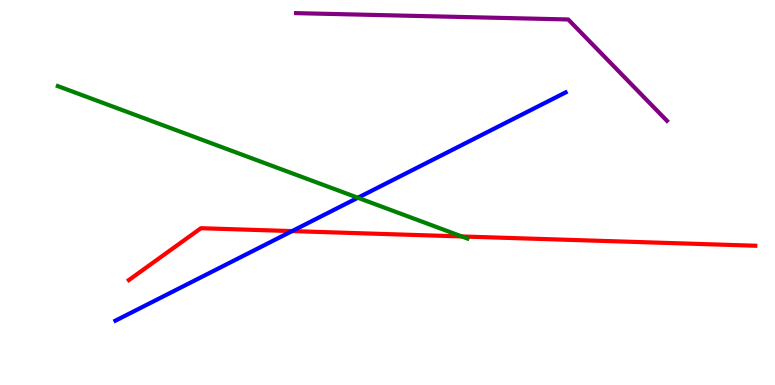[{'lines': ['blue', 'red'], 'intersections': [{'x': 3.77, 'y': 4.0}]}, {'lines': ['green', 'red'], 'intersections': [{'x': 5.96, 'y': 3.86}]}, {'lines': ['purple', 'red'], 'intersections': []}, {'lines': ['blue', 'green'], 'intersections': [{'x': 4.62, 'y': 4.86}]}, {'lines': ['blue', 'purple'], 'intersections': []}, {'lines': ['green', 'purple'], 'intersections': []}]